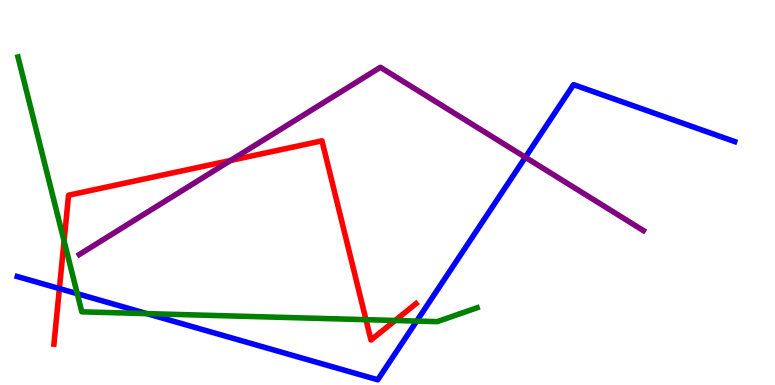[{'lines': ['blue', 'red'], 'intersections': [{'x': 0.766, 'y': 2.5}]}, {'lines': ['green', 'red'], 'intersections': [{'x': 0.827, 'y': 3.74}, {'x': 4.72, 'y': 1.7}, {'x': 5.1, 'y': 1.68}]}, {'lines': ['purple', 'red'], 'intersections': [{'x': 2.97, 'y': 5.83}]}, {'lines': ['blue', 'green'], 'intersections': [{'x': 0.997, 'y': 2.37}, {'x': 1.89, 'y': 1.85}, {'x': 5.38, 'y': 1.66}]}, {'lines': ['blue', 'purple'], 'intersections': [{'x': 6.78, 'y': 5.91}]}, {'lines': ['green', 'purple'], 'intersections': []}]